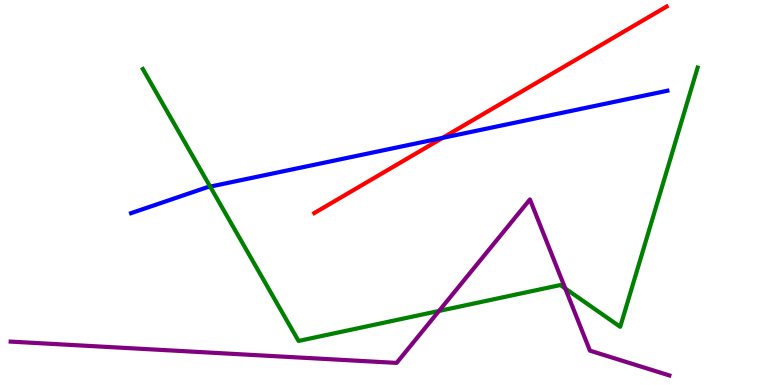[{'lines': ['blue', 'red'], 'intersections': [{'x': 5.71, 'y': 6.42}]}, {'lines': ['green', 'red'], 'intersections': []}, {'lines': ['purple', 'red'], 'intersections': []}, {'lines': ['blue', 'green'], 'intersections': [{'x': 2.71, 'y': 5.15}]}, {'lines': ['blue', 'purple'], 'intersections': []}, {'lines': ['green', 'purple'], 'intersections': [{'x': 5.66, 'y': 1.92}, {'x': 7.29, 'y': 2.51}]}]